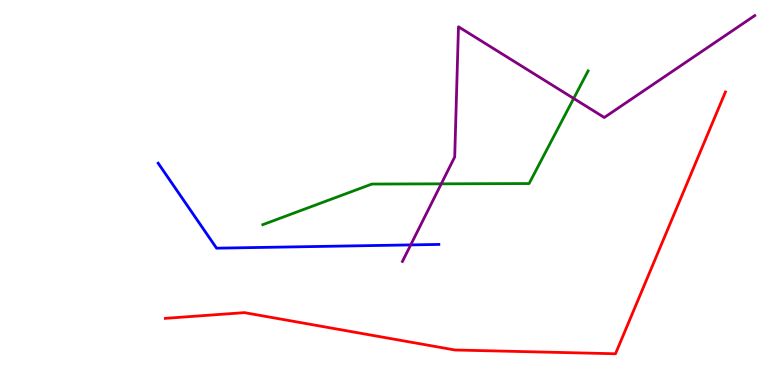[{'lines': ['blue', 'red'], 'intersections': []}, {'lines': ['green', 'red'], 'intersections': []}, {'lines': ['purple', 'red'], 'intersections': []}, {'lines': ['blue', 'green'], 'intersections': []}, {'lines': ['blue', 'purple'], 'intersections': [{'x': 5.3, 'y': 3.64}]}, {'lines': ['green', 'purple'], 'intersections': [{'x': 5.69, 'y': 5.23}, {'x': 7.4, 'y': 7.44}]}]